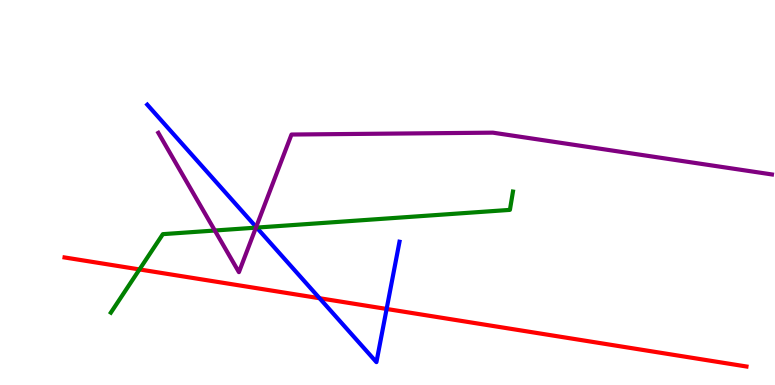[{'lines': ['blue', 'red'], 'intersections': [{'x': 4.12, 'y': 2.25}, {'x': 4.99, 'y': 1.98}]}, {'lines': ['green', 'red'], 'intersections': [{'x': 1.8, 'y': 3.0}]}, {'lines': ['purple', 'red'], 'intersections': []}, {'lines': ['blue', 'green'], 'intersections': [{'x': 3.31, 'y': 4.09}]}, {'lines': ['blue', 'purple'], 'intersections': [{'x': 3.31, 'y': 4.1}]}, {'lines': ['green', 'purple'], 'intersections': [{'x': 2.77, 'y': 4.01}, {'x': 3.3, 'y': 4.09}]}]